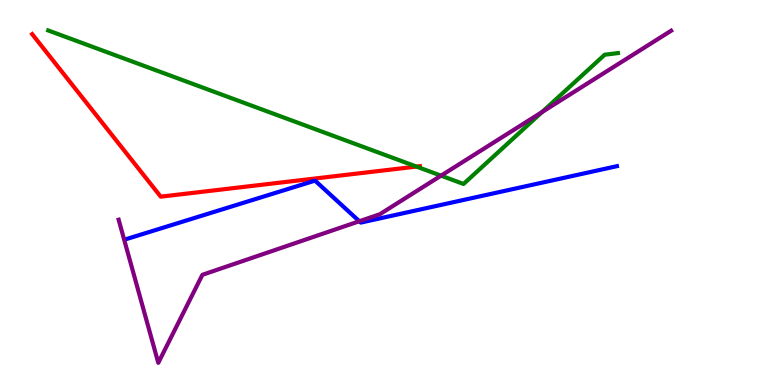[{'lines': ['blue', 'red'], 'intersections': []}, {'lines': ['green', 'red'], 'intersections': [{'x': 5.37, 'y': 5.67}]}, {'lines': ['purple', 'red'], 'intersections': []}, {'lines': ['blue', 'green'], 'intersections': []}, {'lines': ['blue', 'purple'], 'intersections': [{'x': 4.64, 'y': 4.25}]}, {'lines': ['green', 'purple'], 'intersections': [{'x': 5.69, 'y': 5.44}, {'x': 7.0, 'y': 7.09}]}]